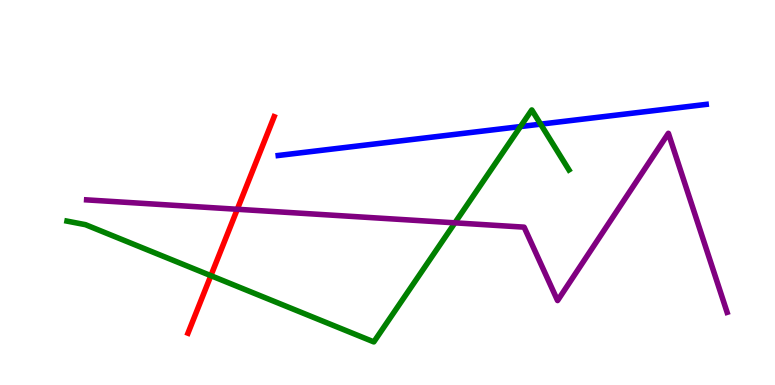[{'lines': ['blue', 'red'], 'intersections': []}, {'lines': ['green', 'red'], 'intersections': [{'x': 2.72, 'y': 2.84}]}, {'lines': ['purple', 'red'], 'intersections': [{'x': 3.06, 'y': 4.56}]}, {'lines': ['blue', 'green'], 'intersections': [{'x': 6.72, 'y': 6.71}, {'x': 6.98, 'y': 6.78}]}, {'lines': ['blue', 'purple'], 'intersections': []}, {'lines': ['green', 'purple'], 'intersections': [{'x': 5.87, 'y': 4.21}]}]